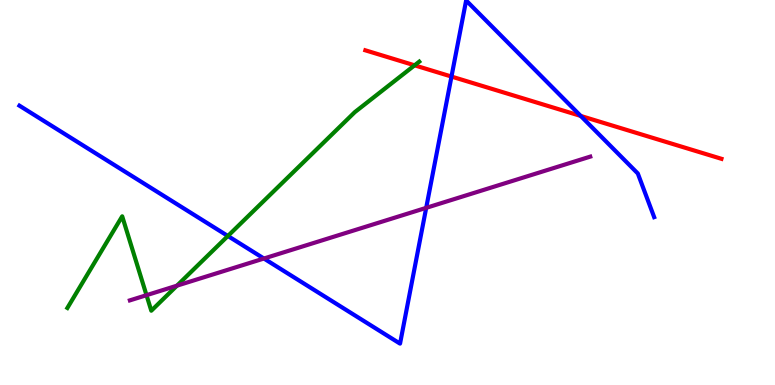[{'lines': ['blue', 'red'], 'intersections': [{'x': 5.83, 'y': 8.01}, {'x': 7.49, 'y': 6.99}]}, {'lines': ['green', 'red'], 'intersections': [{'x': 5.35, 'y': 8.3}]}, {'lines': ['purple', 'red'], 'intersections': []}, {'lines': ['blue', 'green'], 'intersections': [{'x': 2.94, 'y': 3.87}]}, {'lines': ['blue', 'purple'], 'intersections': [{'x': 3.41, 'y': 3.29}, {'x': 5.5, 'y': 4.6}]}, {'lines': ['green', 'purple'], 'intersections': [{'x': 1.89, 'y': 2.33}, {'x': 2.28, 'y': 2.58}]}]